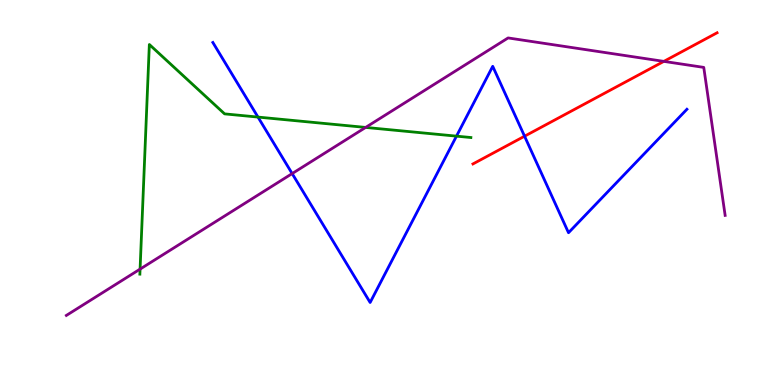[{'lines': ['blue', 'red'], 'intersections': [{'x': 6.77, 'y': 6.46}]}, {'lines': ['green', 'red'], 'intersections': []}, {'lines': ['purple', 'red'], 'intersections': [{'x': 8.57, 'y': 8.41}]}, {'lines': ['blue', 'green'], 'intersections': [{'x': 3.33, 'y': 6.96}, {'x': 5.89, 'y': 6.46}]}, {'lines': ['blue', 'purple'], 'intersections': [{'x': 3.77, 'y': 5.49}]}, {'lines': ['green', 'purple'], 'intersections': [{'x': 1.81, 'y': 3.01}, {'x': 4.72, 'y': 6.69}]}]